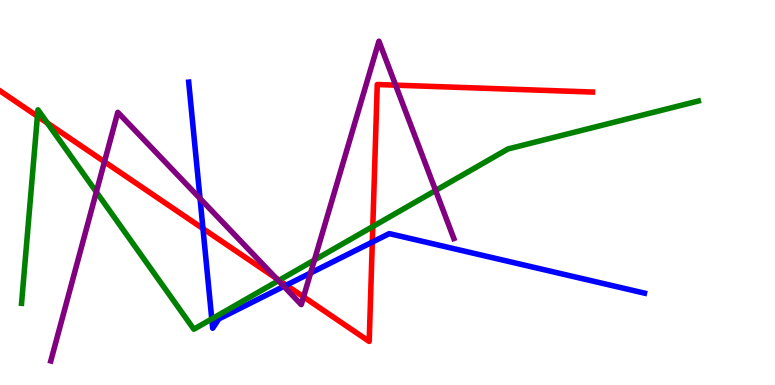[{'lines': ['blue', 'red'], 'intersections': [{'x': 2.62, 'y': 4.06}, {'x': 3.69, 'y': 2.59}, {'x': 4.8, 'y': 3.71}]}, {'lines': ['green', 'red'], 'intersections': [{'x': 0.483, 'y': 6.98}, {'x': 0.61, 'y': 6.81}, {'x': 3.6, 'y': 2.72}, {'x': 4.81, 'y': 4.12}]}, {'lines': ['purple', 'red'], 'intersections': [{'x': 1.35, 'y': 5.8}, {'x': 3.56, 'y': 2.77}, {'x': 3.92, 'y': 2.29}, {'x': 5.1, 'y': 7.79}]}, {'lines': ['blue', 'green'], 'intersections': [{'x': 2.73, 'y': 1.72}]}, {'lines': ['blue', 'purple'], 'intersections': [{'x': 2.58, 'y': 4.84}, {'x': 3.66, 'y': 2.56}, {'x': 4.01, 'y': 2.91}]}, {'lines': ['green', 'purple'], 'intersections': [{'x': 1.24, 'y': 5.01}, {'x': 3.59, 'y': 2.71}, {'x': 4.06, 'y': 3.25}, {'x': 5.62, 'y': 5.05}]}]